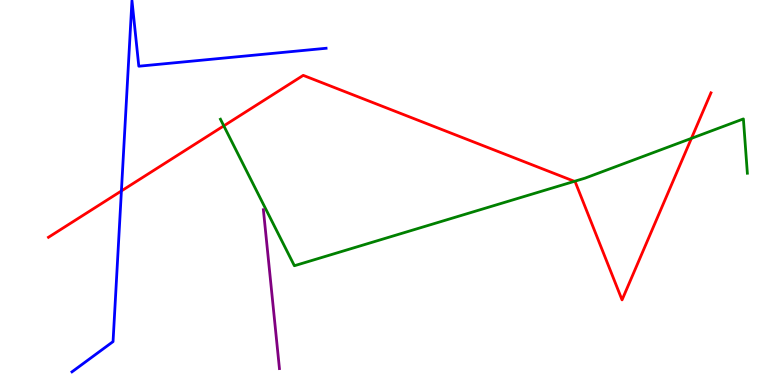[{'lines': ['blue', 'red'], 'intersections': [{'x': 1.57, 'y': 5.04}]}, {'lines': ['green', 'red'], 'intersections': [{'x': 2.89, 'y': 6.73}, {'x': 7.41, 'y': 5.29}, {'x': 8.92, 'y': 6.41}]}, {'lines': ['purple', 'red'], 'intersections': []}, {'lines': ['blue', 'green'], 'intersections': []}, {'lines': ['blue', 'purple'], 'intersections': []}, {'lines': ['green', 'purple'], 'intersections': []}]